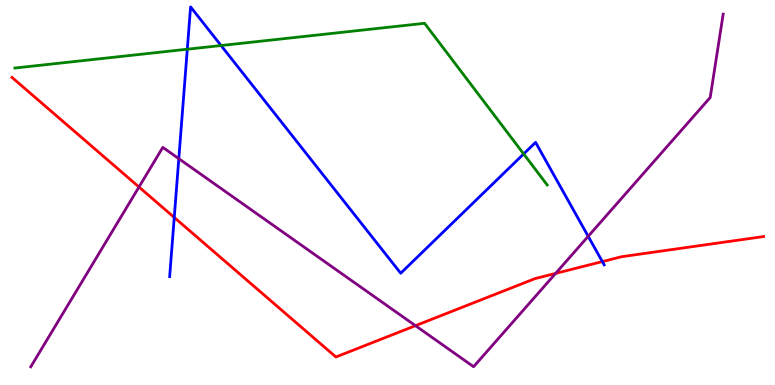[{'lines': ['blue', 'red'], 'intersections': [{'x': 2.25, 'y': 4.35}, {'x': 7.77, 'y': 3.21}]}, {'lines': ['green', 'red'], 'intersections': []}, {'lines': ['purple', 'red'], 'intersections': [{'x': 1.79, 'y': 5.14}, {'x': 5.36, 'y': 1.54}, {'x': 7.17, 'y': 2.9}]}, {'lines': ['blue', 'green'], 'intersections': [{'x': 2.42, 'y': 8.72}, {'x': 2.85, 'y': 8.82}, {'x': 6.76, 'y': 6.0}]}, {'lines': ['blue', 'purple'], 'intersections': [{'x': 2.31, 'y': 5.88}, {'x': 7.59, 'y': 3.86}]}, {'lines': ['green', 'purple'], 'intersections': []}]